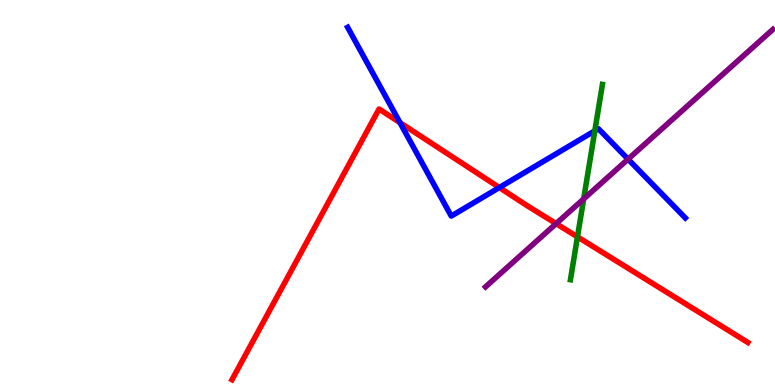[{'lines': ['blue', 'red'], 'intersections': [{'x': 5.16, 'y': 6.81}, {'x': 6.44, 'y': 5.13}]}, {'lines': ['green', 'red'], 'intersections': [{'x': 7.45, 'y': 3.85}]}, {'lines': ['purple', 'red'], 'intersections': [{'x': 7.18, 'y': 4.19}]}, {'lines': ['blue', 'green'], 'intersections': [{'x': 7.68, 'y': 6.6}]}, {'lines': ['blue', 'purple'], 'intersections': [{'x': 8.1, 'y': 5.87}]}, {'lines': ['green', 'purple'], 'intersections': [{'x': 7.53, 'y': 4.83}]}]